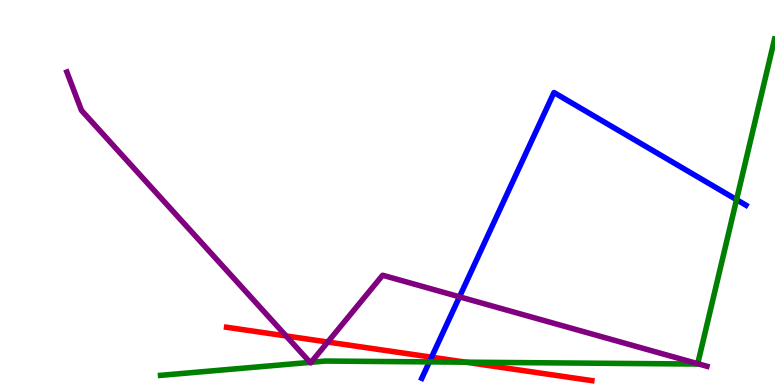[{'lines': ['blue', 'red'], 'intersections': [{'x': 5.57, 'y': 0.722}]}, {'lines': ['green', 'red'], 'intersections': [{'x': 6.01, 'y': 0.593}]}, {'lines': ['purple', 'red'], 'intersections': [{'x': 3.69, 'y': 1.27}, {'x': 4.23, 'y': 1.12}]}, {'lines': ['blue', 'green'], 'intersections': [{'x': 5.54, 'y': 0.6}, {'x': 9.5, 'y': 4.81}]}, {'lines': ['blue', 'purple'], 'intersections': [{'x': 5.93, 'y': 2.29}]}, {'lines': ['green', 'purple'], 'intersections': [{'x': 4.0, 'y': 0.588}, {'x': 4.01, 'y': 0.59}, {'x': 9.0, 'y': 0.553}]}]